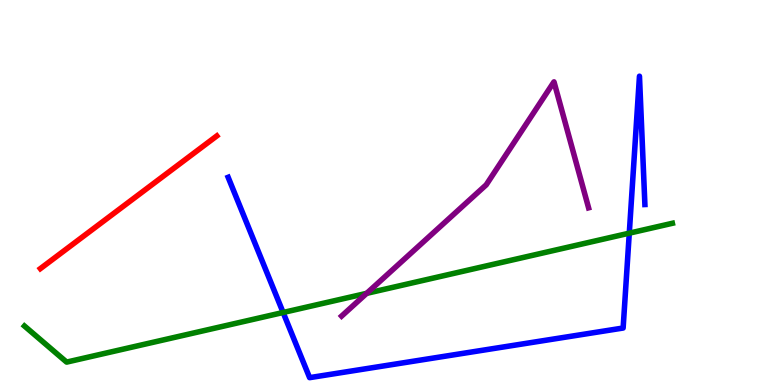[{'lines': ['blue', 'red'], 'intersections': []}, {'lines': ['green', 'red'], 'intersections': []}, {'lines': ['purple', 'red'], 'intersections': []}, {'lines': ['blue', 'green'], 'intersections': [{'x': 3.65, 'y': 1.88}, {'x': 8.12, 'y': 3.94}]}, {'lines': ['blue', 'purple'], 'intersections': []}, {'lines': ['green', 'purple'], 'intersections': [{'x': 4.73, 'y': 2.38}]}]